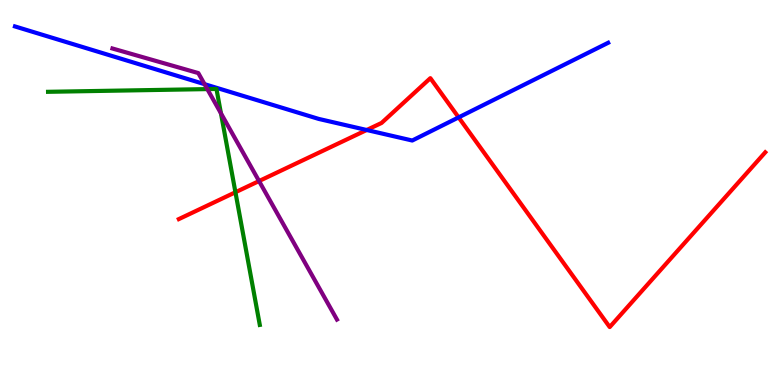[{'lines': ['blue', 'red'], 'intersections': [{'x': 4.73, 'y': 6.62}, {'x': 5.92, 'y': 6.95}]}, {'lines': ['green', 'red'], 'intersections': [{'x': 3.04, 'y': 5.01}]}, {'lines': ['purple', 'red'], 'intersections': [{'x': 3.34, 'y': 5.3}]}, {'lines': ['blue', 'green'], 'intersections': []}, {'lines': ['blue', 'purple'], 'intersections': [{'x': 2.64, 'y': 7.81}]}, {'lines': ['green', 'purple'], 'intersections': [{'x': 2.68, 'y': 7.69}, {'x': 2.85, 'y': 7.06}]}]